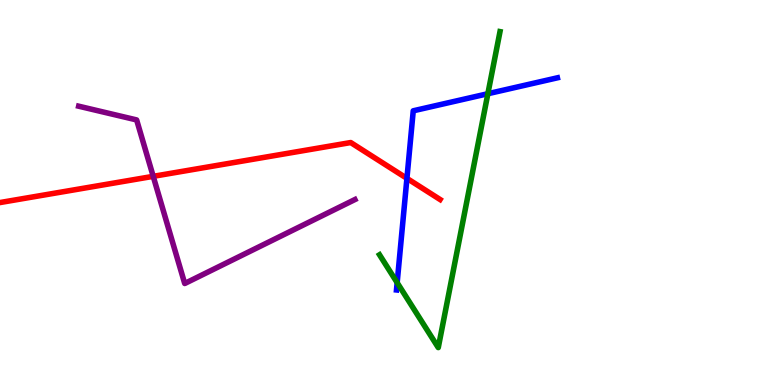[{'lines': ['blue', 'red'], 'intersections': [{'x': 5.25, 'y': 5.37}]}, {'lines': ['green', 'red'], 'intersections': []}, {'lines': ['purple', 'red'], 'intersections': [{'x': 1.98, 'y': 5.42}]}, {'lines': ['blue', 'green'], 'intersections': [{'x': 5.12, 'y': 2.66}, {'x': 6.3, 'y': 7.57}]}, {'lines': ['blue', 'purple'], 'intersections': []}, {'lines': ['green', 'purple'], 'intersections': []}]